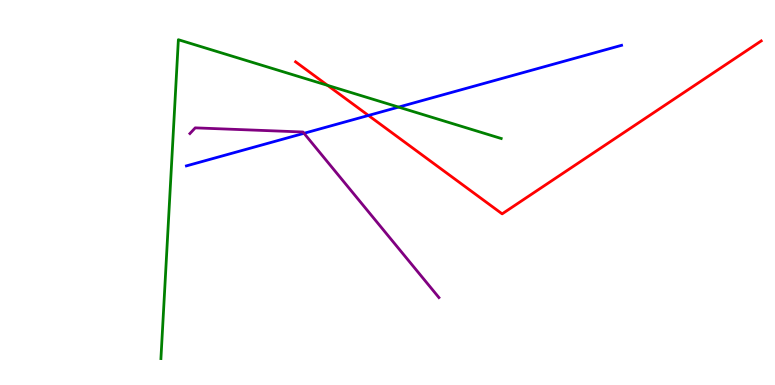[{'lines': ['blue', 'red'], 'intersections': [{'x': 4.75, 'y': 7.0}]}, {'lines': ['green', 'red'], 'intersections': [{'x': 4.23, 'y': 7.78}]}, {'lines': ['purple', 'red'], 'intersections': []}, {'lines': ['blue', 'green'], 'intersections': [{'x': 5.14, 'y': 7.22}]}, {'lines': ['blue', 'purple'], 'intersections': [{'x': 3.92, 'y': 6.54}]}, {'lines': ['green', 'purple'], 'intersections': []}]